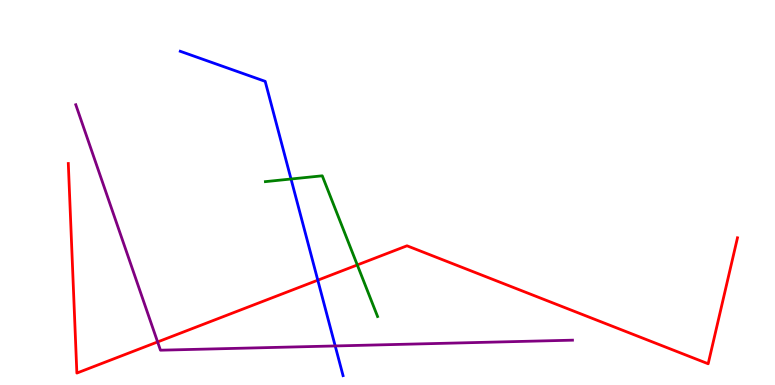[{'lines': ['blue', 'red'], 'intersections': [{'x': 4.1, 'y': 2.72}]}, {'lines': ['green', 'red'], 'intersections': [{'x': 4.61, 'y': 3.12}]}, {'lines': ['purple', 'red'], 'intersections': [{'x': 2.03, 'y': 1.12}]}, {'lines': ['blue', 'green'], 'intersections': [{'x': 3.76, 'y': 5.35}]}, {'lines': ['blue', 'purple'], 'intersections': [{'x': 4.33, 'y': 1.01}]}, {'lines': ['green', 'purple'], 'intersections': []}]